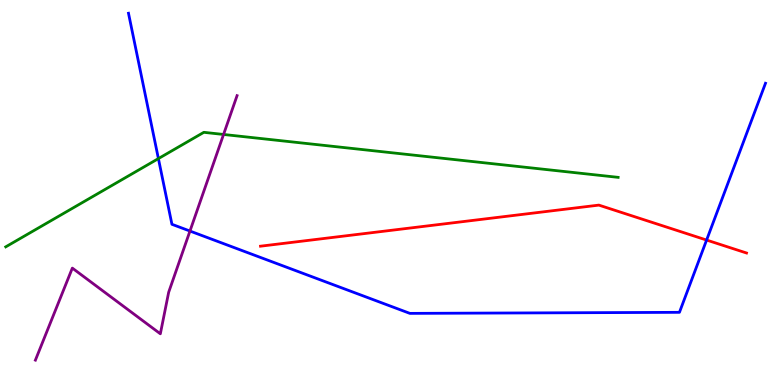[{'lines': ['blue', 'red'], 'intersections': [{'x': 9.12, 'y': 3.76}]}, {'lines': ['green', 'red'], 'intersections': []}, {'lines': ['purple', 'red'], 'intersections': []}, {'lines': ['blue', 'green'], 'intersections': [{'x': 2.04, 'y': 5.88}]}, {'lines': ['blue', 'purple'], 'intersections': [{'x': 2.45, 'y': 4.0}]}, {'lines': ['green', 'purple'], 'intersections': [{'x': 2.88, 'y': 6.51}]}]